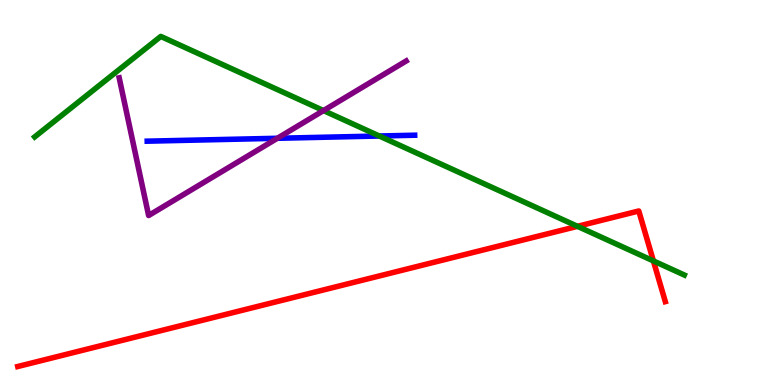[{'lines': ['blue', 'red'], 'intersections': []}, {'lines': ['green', 'red'], 'intersections': [{'x': 7.45, 'y': 4.12}, {'x': 8.43, 'y': 3.22}]}, {'lines': ['purple', 'red'], 'intersections': []}, {'lines': ['blue', 'green'], 'intersections': [{'x': 4.89, 'y': 6.47}]}, {'lines': ['blue', 'purple'], 'intersections': [{'x': 3.58, 'y': 6.41}]}, {'lines': ['green', 'purple'], 'intersections': [{'x': 4.17, 'y': 7.13}]}]